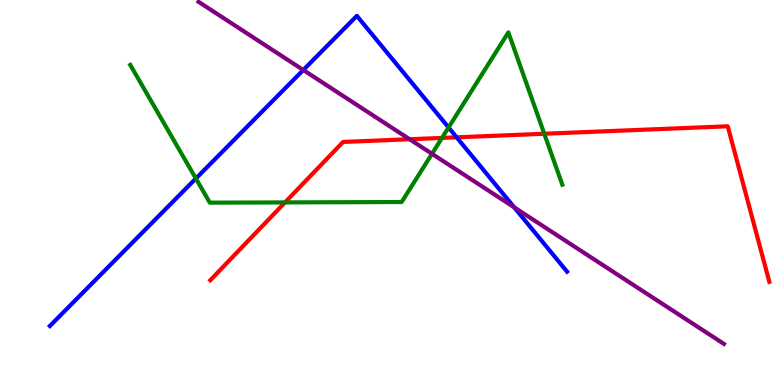[{'lines': ['blue', 'red'], 'intersections': [{'x': 5.89, 'y': 6.43}]}, {'lines': ['green', 'red'], 'intersections': [{'x': 3.68, 'y': 4.74}, {'x': 5.7, 'y': 6.42}, {'x': 7.02, 'y': 6.53}]}, {'lines': ['purple', 'red'], 'intersections': [{'x': 5.29, 'y': 6.38}]}, {'lines': ['blue', 'green'], 'intersections': [{'x': 2.53, 'y': 5.36}, {'x': 5.79, 'y': 6.69}]}, {'lines': ['blue', 'purple'], 'intersections': [{'x': 3.91, 'y': 8.18}, {'x': 6.63, 'y': 4.61}]}, {'lines': ['green', 'purple'], 'intersections': [{'x': 5.57, 'y': 6.0}]}]